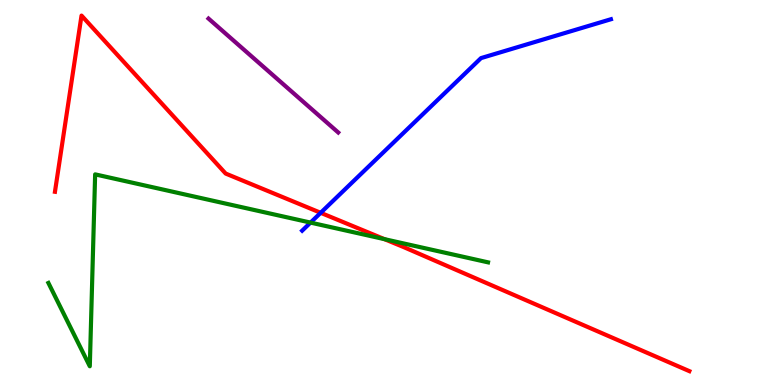[{'lines': ['blue', 'red'], 'intersections': [{'x': 4.14, 'y': 4.47}]}, {'lines': ['green', 'red'], 'intersections': [{'x': 4.96, 'y': 3.79}]}, {'lines': ['purple', 'red'], 'intersections': []}, {'lines': ['blue', 'green'], 'intersections': [{'x': 4.01, 'y': 4.22}]}, {'lines': ['blue', 'purple'], 'intersections': []}, {'lines': ['green', 'purple'], 'intersections': []}]